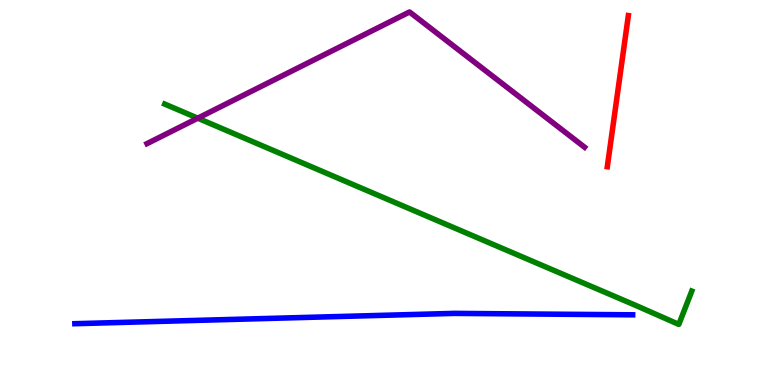[{'lines': ['blue', 'red'], 'intersections': []}, {'lines': ['green', 'red'], 'intersections': []}, {'lines': ['purple', 'red'], 'intersections': []}, {'lines': ['blue', 'green'], 'intersections': []}, {'lines': ['blue', 'purple'], 'intersections': []}, {'lines': ['green', 'purple'], 'intersections': [{'x': 2.55, 'y': 6.93}]}]